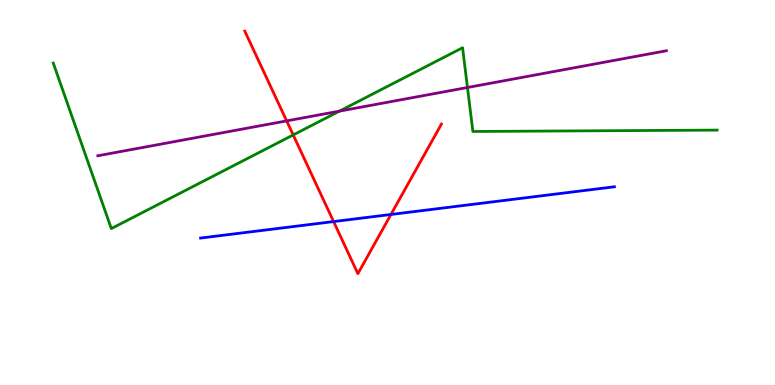[{'lines': ['blue', 'red'], 'intersections': [{'x': 4.3, 'y': 4.24}, {'x': 5.04, 'y': 4.43}]}, {'lines': ['green', 'red'], 'intersections': [{'x': 3.78, 'y': 6.5}]}, {'lines': ['purple', 'red'], 'intersections': [{'x': 3.7, 'y': 6.86}]}, {'lines': ['blue', 'green'], 'intersections': []}, {'lines': ['blue', 'purple'], 'intersections': []}, {'lines': ['green', 'purple'], 'intersections': [{'x': 4.38, 'y': 7.11}, {'x': 6.03, 'y': 7.73}]}]